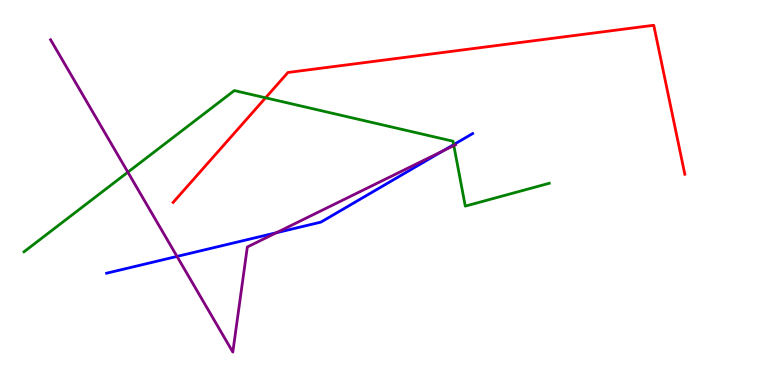[{'lines': ['blue', 'red'], 'intersections': []}, {'lines': ['green', 'red'], 'intersections': [{'x': 3.43, 'y': 7.46}]}, {'lines': ['purple', 'red'], 'intersections': []}, {'lines': ['blue', 'green'], 'intersections': [{'x': 5.85, 'y': 6.24}]}, {'lines': ['blue', 'purple'], 'intersections': [{'x': 2.28, 'y': 3.34}, {'x': 3.57, 'y': 3.95}, {'x': 5.71, 'y': 6.08}]}, {'lines': ['green', 'purple'], 'intersections': [{'x': 1.65, 'y': 5.53}, {'x': 5.86, 'y': 6.22}]}]